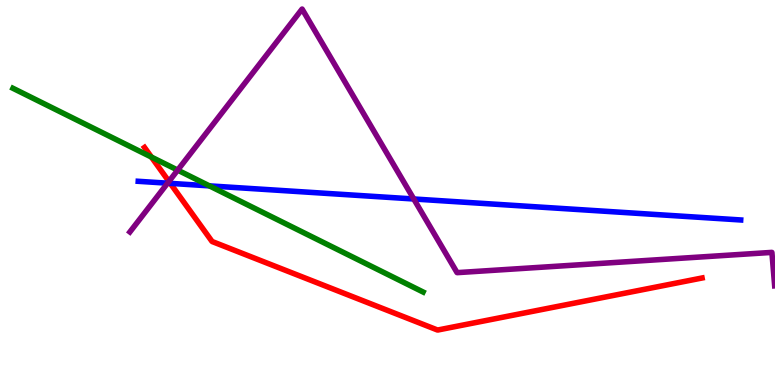[{'lines': ['blue', 'red'], 'intersections': [{'x': 2.2, 'y': 5.24}]}, {'lines': ['green', 'red'], 'intersections': [{'x': 1.95, 'y': 5.92}]}, {'lines': ['purple', 'red'], 'intersections': [{'x': 2.18, 'y': 5.29}]}, {'lines': ['blue', 'green'], 'intersections': [{'x': 2.7, 'y': 5.17}]}, {'lines': ['blue', 'purple'], 'intersections': [{'x': 2.16, 'y': 5.24}, {'x': 5.34, 'y': 4.83}]}, {'lines': ['green', 'purple'], 'intersections': [{'x': 2.29, 'y': 5.58}]}]